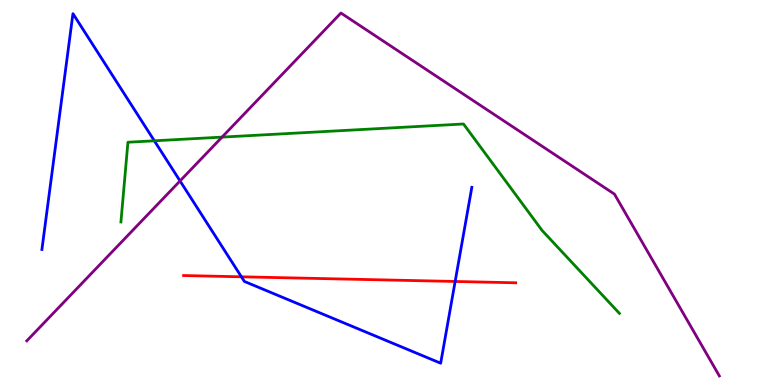[{'lines': ['blue', 'red'], 'intersections': [{'x': 3.11, 'y': 2.81}, {'x': 5.87, 'y': 2.69}]}, {'lines': ['green', 'red'], 'intersections': []}, {'lines': ['purple', 'red'], 'intersections': []}, {'lines': ['blue', 'green'], 'intersections': [{'x': 1.99, 'y': 6.34}]}, {'lines': ['blue', 'purple'], 'intersections': [{'x': 2.32, 'y': 5.3}]}, {'lines': ['green', 'purple'], 'intersections': [{'x': 2.86, 'y': 6.44}]}]